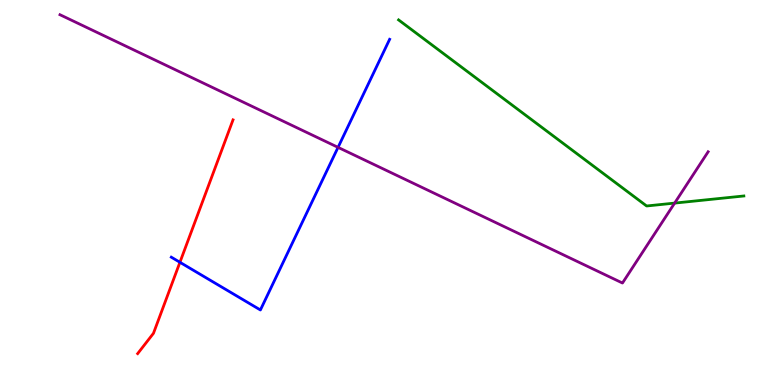[{'lines': ['blue', 'red'], 'intersections': [{'x': 2.32, 'y': 3.19}]}, {'lines': ['green', 'red'], 'intersections': []}, {'lines': ['purple', 'red'], 'intersections': []}, {'lines': ['blue', 'green'], 'intersections': []}, {'lines': ['blue', 'purple'], 'intersections': [{'x': 4.36, 'y': 6.17}]}, {'lines': ['green', 'purple'], 'intersections': [{'x': 8.71, 'y': 4.72}]}]